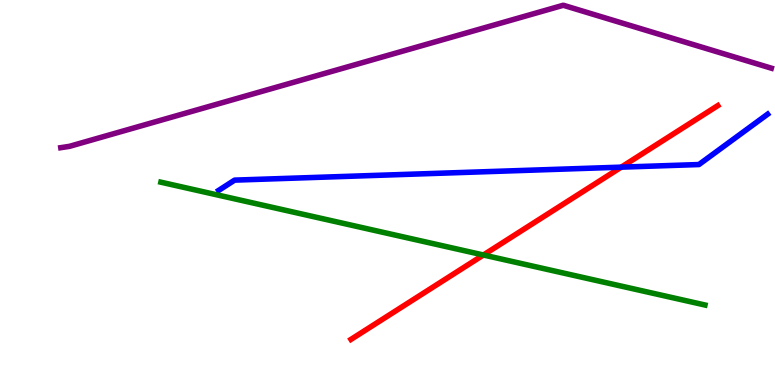[{'lines': ['blue', 'red'], 'intersections': [{'x': 8.02, 'y': 5.66}]}, {'lines': ['green', 'red'], 'intersections': [{'x': 6.24, 'y': 3.38}]}, {'lines': ['purple', 'red'], 'intersections': []}, {'lines': ['blue', 'green'], 'intersections': []}, {'lines': ['blue', 'purple'], 'intersections': []}, {'lines': ['green', 'purple'], 'intersections': []}]